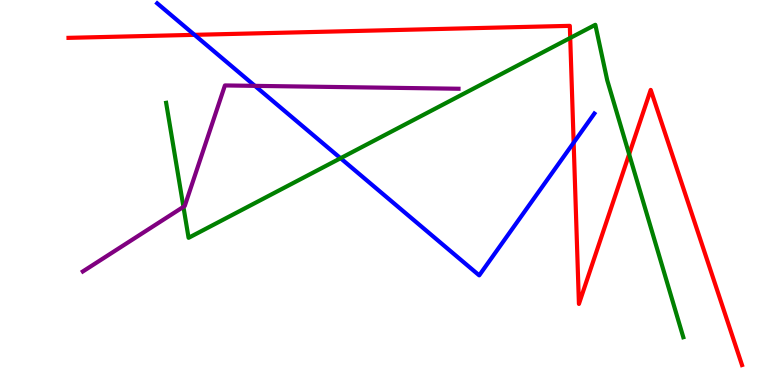[{'lines': ['blue', 'red'], 'intersections': [{'x': 2.51, 'y': 9.1}, {'x': 7.4, 'y': 6.29}]}, {'lines': ['green', 'red'], 'intersections': [{'x': 7.36, 'y': 9.01}, {'x': 8.12, 'y': 5.99}]}, {'lines': ['purple', 'red'], 'intersections': []}, {'lines': ['blue', 'green'], 'intersections': [{'x': 4.39, 'y': 5.89}]}, {'lines': ['blue', 'purple'], 'intersections': [{'x': 3.29, 'y': 7.77}]}, {'lines': ['green', 'purple'], 'intersections': [{'x': 2.37, 'y': 4.63}]}]